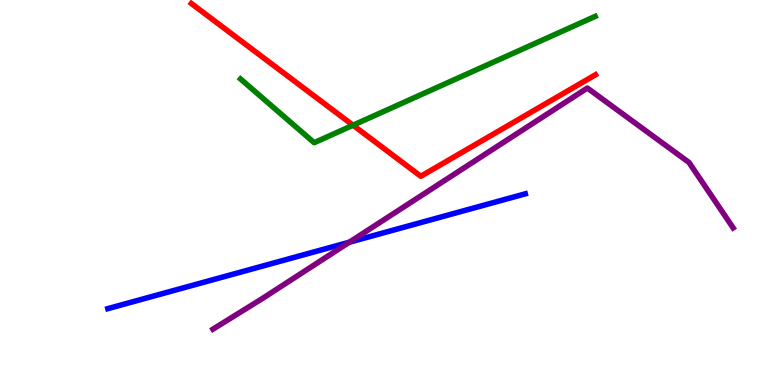[{'lines': ['blue', 'red'], 'intersections': []}, {'lines': ['green', 'red'], 'intersections': [{'x': 4.56, 'y': 6.75}]}, {'lines': ['purple', 'red'], 'intersections': []}, {'lines': ['blue', 'green'], 'intersections': []}, {'lines': ['blue', 'purple'], 'intersections': [{'x': 4.51, 'y': 3.71}]}, {'lines': ['green', 'purple'], 'intersections': []}]